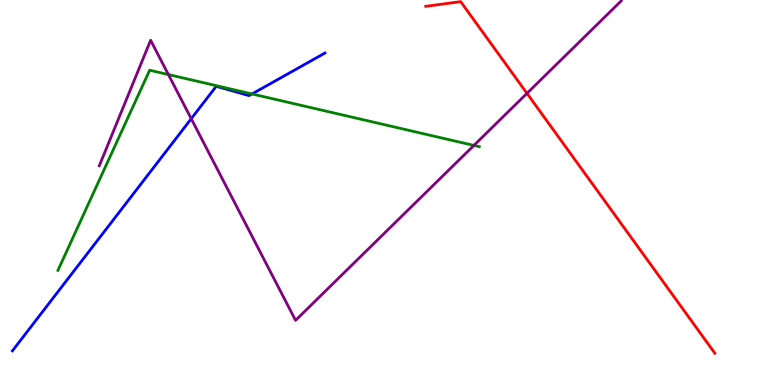[{'lines': ['blue', 'red'], 'intersections': []}, {'lines': ['green', 'red'], 'intersections': []}, {'lines': ['purple', 'red'], 'intersections': [{'x': 6.8, 'y': 7.58}]}, {'lines': ['blue', 'green'], 'intersections': [{'x': 3.25, 'y': 7.56}]}, {'lines': ['blue', 'purple'], 'intersections': [{'x': 2.47, 'y': 6.92}]}, {'lines': ['green', 'purple'], 'intersections': [{'x': 2.17, 'y': 8.06}, {'x': 6.11, 'y': 6.22}]}]